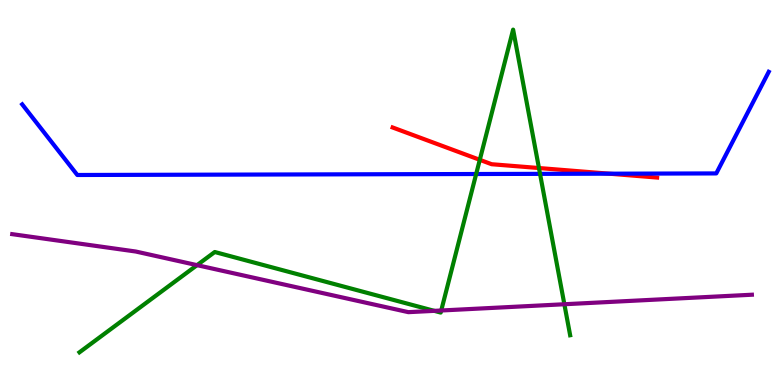[{'lines': ['blue', 'red'], 'intersections': [{'x': 7.86, 'y': 5.49}]}, {'lines': ['green', 'red'], 'intersections': [{'x': 6.19, 'y': 5.85}, {'x': 6.95, 'y': 5.64}]}, {'lines': ['purple', 'red'], 'intersections': []}, {'lines': ['blue', 'green'], 'intersections': [{'x': 6.14, 'y': 5.48}, {'x': 6.97, 'y': 5.48}]}, {'lines': ['blue', 'purple'], 'intersections': []}, {'lines': ['green', 'purple'], 'intersections': [{'x': 2.54, 'y': 3.11}, {'x': 5.6, 'y': 1.93}, {'x': 5.69, 'y': 1.94}, {'x': 7.28, 'y': 2.1}]}]